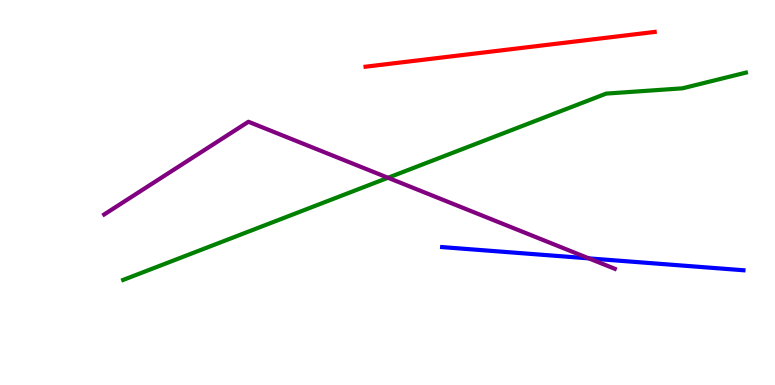[{'lines': ['blue', 'red'], 'intersections': []}, {'lines': ['green', 'red'], 'intersections': []}, {'lines': ['purple', 'red'], 'intersections': []}, {'lines': ['blue', 'green'], 'intersections': []}, {'lines': ['blue', 'purple'], 'intersections': [{'x': 7.6, 'y': 3.29}]}, {'lines': ['green', 'purple'], 'intersections': [{'x': 5.01, 'y': 5.38}]}]